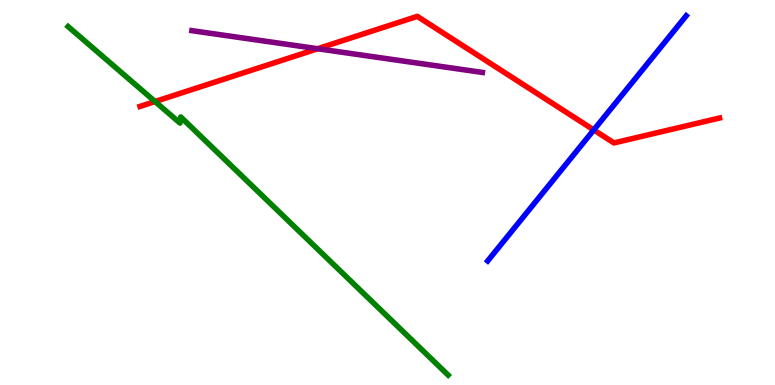[{'lines': ['blue', 'red'], 'intersections': [{'x': 7.66, 'y': 6.63}]}, {'lines': ['green', 'red'], 'intersections': [{'x': 2.0, 'y': 7.36}]}, {'lines': ['purple', 'red'], 'intersections': [{'x': 4.1, 'y': 8.73}]}, {'lines': ['blue', 'green'], 'intersections': []}, {'lines': ['blue', 'purple'], 'intersections': []}, {'lines': ['green', 'purple'], 'intersections': []}]